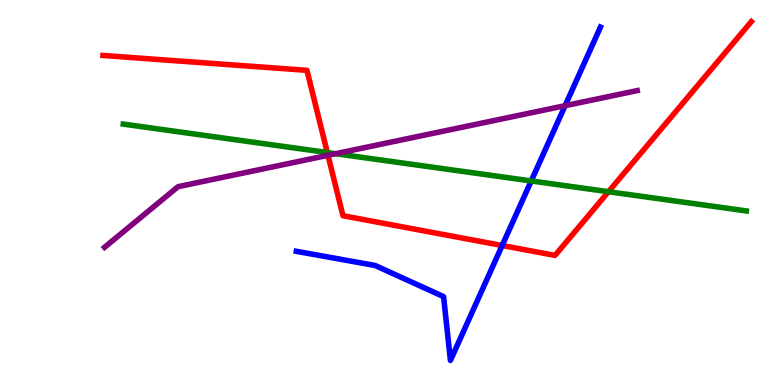[{'lines': ['blue', 'red'], 'intersections': [{'x': 6.48, 'y': 3.62}]}, {'lines': ['green', 'red'], 'intersections': [{'x': 4.22, 'y': 6.04}, {'x': 7.85, 'y': 5.02}]}, {'lines': ['purple', 'red'], 'intersections': [{'x': 4.23, 'y': 5.97}]}, {'lines': ['blue', 'green'], 'intersections': [{'x': 6.85, 'y': 5.3}]}, {'lines': ['blue', 'purple'], 'intersections': [{'x': 7.29, 'y': 7.25}]}, {'lines': ['green', 'purple'], 'intersections': [{'x': 4.33, 'y': 6.01}]}]